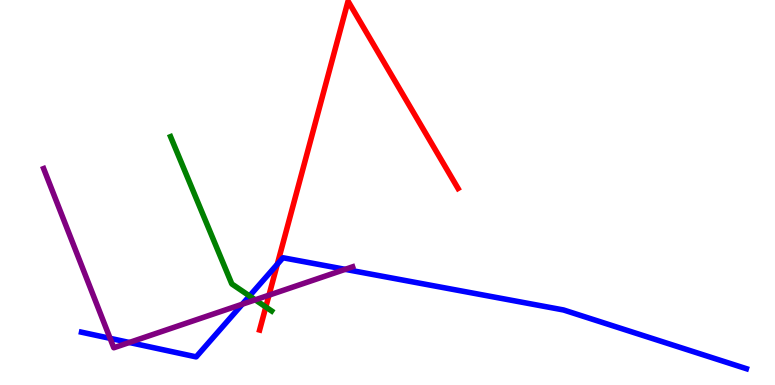[{'lines': ['blue', 'red'], 'intersections': [{'x': 3.58, 'y': 3.14}]}, {'lines': ['green', 'red'], 'intersections': [{'x': 3.43, 'y': 2.03}]}, {'lines': ['purple', 'red'], 'intersections': [{'x': 3.47, 'y': 2.33}]}, {'lines': ['blue', 'green'], 'intersections': [{'x': 3.22, 'y': 2.31}]}, {'lines': ['blue', 'purple'], 'intersections': [{'x': 1.42, 'y': 1.21}, {'x': 1.67, 'y': 1.1}, {'x': 3.13, 'y': 2.1}, {'x': 4.45, 'y': 3.0}]}, {'lines': ['green', 'purple'], 'intersections': [{'x': 3.29, 'y': 2.21}]}]